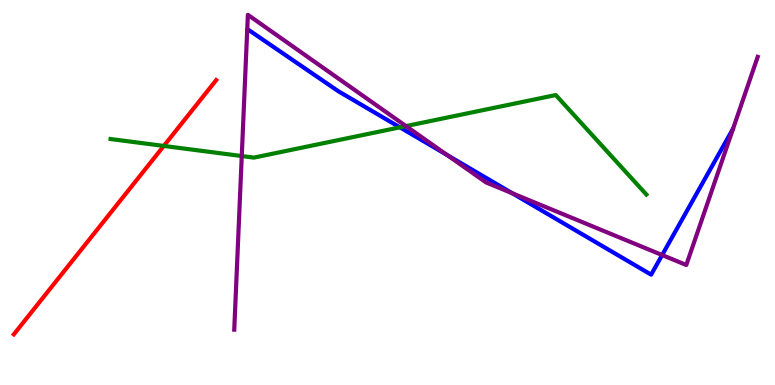[{'lines': ['blue', 'red'], 'intersections': []}, {'lines': ['green', 'red'], 'intersections': [{'x': 2.11, 'y': 6.21}]}, {'lines': ['purple', 'red'], 'intersections': []}, {'lines': ['blue', 'green'], 'intersections': [{'x': 5.16, 'y': 6.69}]}, {'lines': ['blue', 'purple'], 'intersections': [{'x': 5.77, 'y': 5.97}, {'x': 6.61, 'y': 4.98}, {'x': 8.54, 'y': 3.38}]}, {'lines': ['green', 'purple'], 'intersections': [{'x': 3.12, 'y': 5.95}, {'x': 5.24, 'y': 6.72}]}]